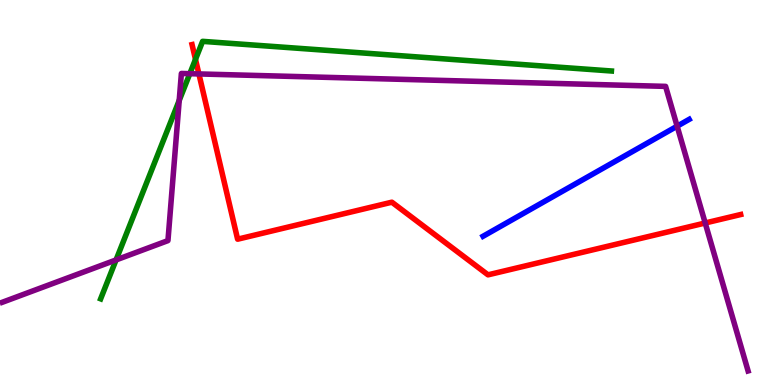[{'lines': ['blue', 'red'], 'intersections': []}, {'lines': ['green', 'red'], 'intersections': [{'x': 2.52, 'y': 8.46}]}, {'lines': ['purple', 'red'], 'intersections': [{'x': 2.57, 'y': 8.08}, {'x': 9.1, 'y': 4.21}]}, {'lines': ['blue', 'green'], 'intersections': []}, {'lines': ['blue', 'purple'], 'intersections': [{'x': 8.74, 'y': 6.72}]}, {'lines': ['green', 'purple'], 'intersections': [{'x': 1.5, 'y': 3.25}, {'x': 2.31, 'y': 7.39}, {'x': 2.45, 'y': 8.09}]}]